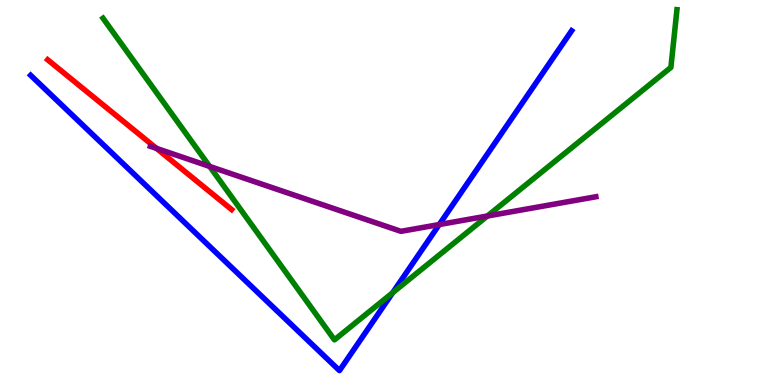[{'lines': ['blue', 'red'], 'intersections': []}, {'lines': ['green', 'red'], 'intersections': []}, {'lines': ['purple', 'red'], 'intersections': [{'x': 2.02, 'y': 6.15}]}, {'lines': ['blue', 'green'], 'intersections': [{'x': 5.07, 'y': 2.4}]}, {'lines': ['blue', 'purple'], 'intersections': [{'x': 5.67, 'y': 4.17}]}, {'lines': ['green', 'purple'], 'intersections': [{'x': 2.71, 'y': 5.68}, {'x': 6.29, 'y': 4.39}]}]